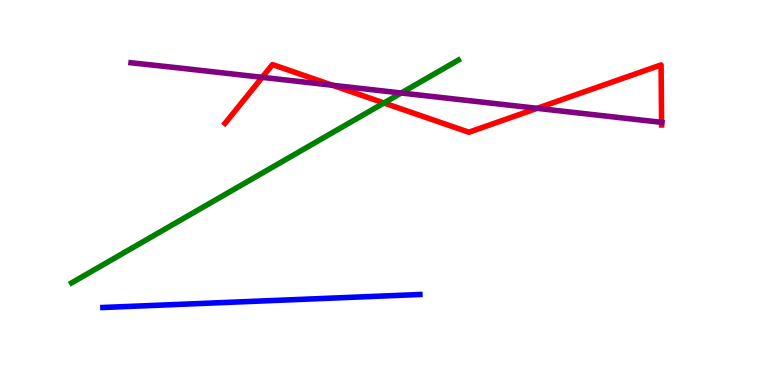[{'lines': ['blue', 'red'], 'intersections': []}, {'lines': ['green', 'red'], 'intersections': [{'x': 4.95, 'y': 7.33}]}, {'lines': ['purple', 'red'], 'intersections': [{'x': 3.38, 'y': 7.99}, {'x': 4.29, 'y': 7.79}, {'x': 6.93, 'y': 7.19}, {'x': 8.54, 'y': 6.82}]}, {'lines': ['blue', 'green'], 'intersections': []}, {'lines': ['blue', 'purple'], 'intersections': []}, {'lines': ['green', 'purple'], 'intersections': [{'x': 5.18, 'y': 7.58}]}]